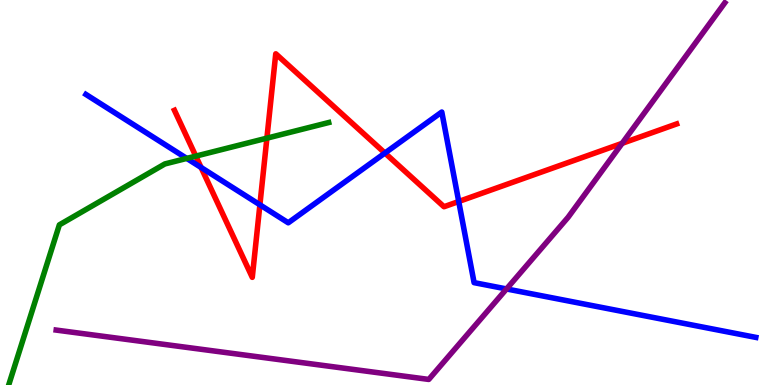[{'lines': ['blue', 'red'], 'intersections': [{'x': 2.59, 'y': 5.65}, {'x': 3.35, 'y': 4.68}, {'x': 4.97, 'y': 6.02}, {'x': 5.92, 'y': 4.77}]}, {'lines': ['green', 'red'], 'intersections': [{'x': 2.53, 'y': 5.94}, {'x': 3.44, 'y': 6.41}]}, {'lines': ['purple', 'red'], 'intersections': [{'x': 8.03, 'y': 6.28}]}, {'lines': ['blue', 'green'], 'intersections': [{'x': 2.41, 'y': 5.89}]}, {'lines': ['blue', 'purple'], 'intersections': [{'x': 6.54, 'y': 2.49}]}, {'lines': ['green', 'purple'], 'intersections': []}]